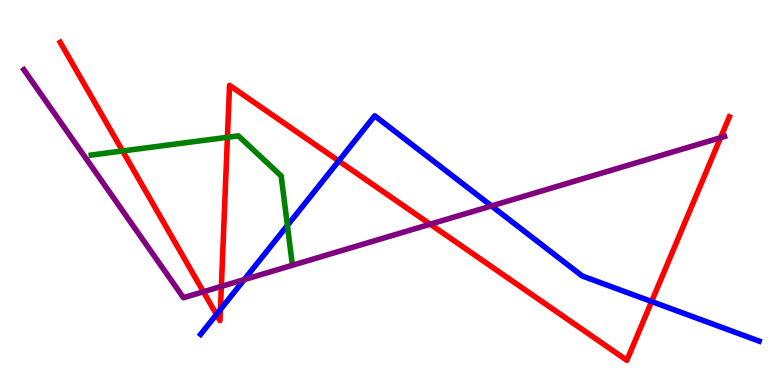[{'lines': ['blue', 'red'], 'intersections': [{'x': 2.79, 'y': 1.83}, {'x': 2.84, 'y': 1.96}, {'x': 4.37, 'y': 5.82}, {'x': 8.41, 'y': 2.17}]}, {'lines': ['green', 'red'], 'intersections': [{'x': 1.58, 'y': 6.08}, {'x': 2.93, 'y': 6.43}]}, {'lines': ['purple', 'red'], 'intersections': [{'x': 2.62, 'y': 2.42}, {'x': 2.86, 'y': 2.56}, {'x': 5.55, 'y': 4.18}, {'x': 9.3, 'y': 6.42}]}, {'lines': ['blue', 'green'], 'intersections': [{'x': 3.71, 'y': 4.14}]}, {'lines': ['blue', 'purple'], 'intersections': [{'x': 3.15, 'y': 2.74}, {'x': 6.34, 'y': 4.65}]}, {'lines': ['green', 'purple'], 'intersections': []}]